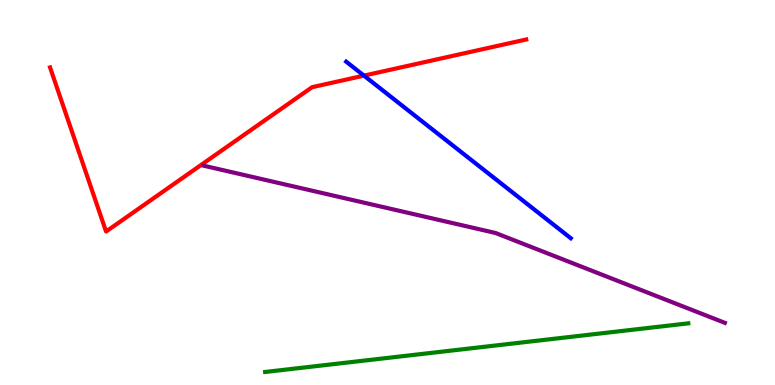[{'lines': ['blue', 'red'], 'intersections': [{'x': 4.7, 'y': 8.04}]}, {'lines': ['green', 'red'], 'intersections': []}, {'lines': ['purple', 'red'], 'intersections': []}, {'lines': ['blue', 'green'], 'intersections': []}, {'lines': ['blue', 'purple'], 'intersections': []}, {'lines': ['green', 'purple'], 'intersections': []}]